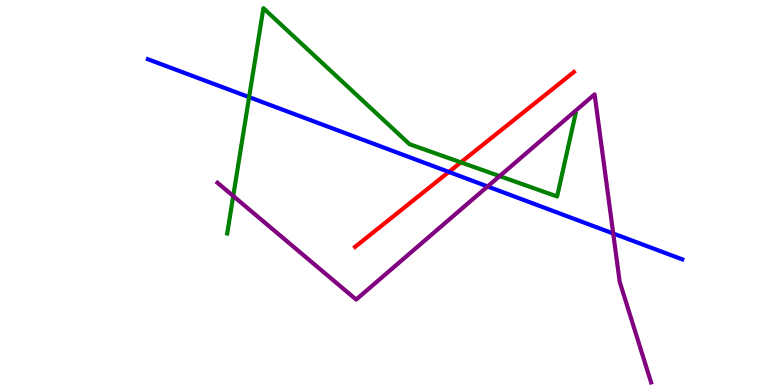[{'lines': ['blue', 'red'], 'intersections': [{'x': 5.79, 'y': 5.53}]}, {'lines': ['green', 'red'], 'intersections': [{'x': 5.95, 'y': 5.78}]}, {'lines': ['purple', 'red'], 'intersections': []}, {'lines': ['blue', 'green'], 'intersections': [{'x': 3.21, 'y': 7.48}]}, {'lines': ['blue', 'purple'], 'intersections': [{'x': 6.29, 'y': 5.16}, {'x': 7.91, 'y': 3.94}]}, {'lines': ['green', 'purple'], 'intersections': [{'x': 3.01, 'y': 4.91}, {'x': 6.45, 'y': 5.43}]}]